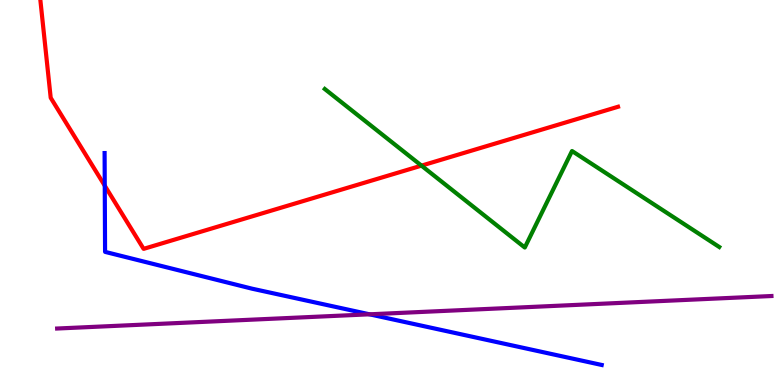[{'lines': ['blue', 'red'], 'intersections': [{'x': 1.35, 'y': 5.18}]}, {'lines': ['green', 'red'], 'intersections': [{'x': 5.44, 'y': 5.7}]}, {'lines': ['purple', 'red'], 'intersections': []}, {'lines': ['blue', 'green'], 'intersections': []}, {'lines': ['blue', 'purple'], 'intersections': [{'x': 4.77, 'y': 1.84}]}, {'lines': ['green', 'purple'], 'intersections': []}]